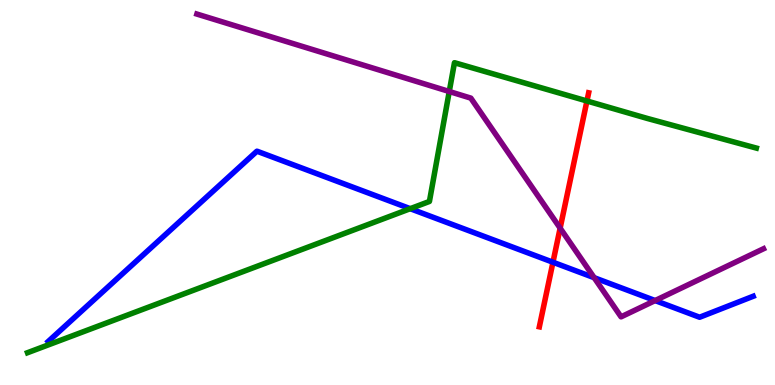[{'lines': ['blue', 'red'], 'intersections': [{'x': 7.13, 'y': 3.19}]}, {'lines': ['green', 'red'], 'intersections': [{'x': 7.57, 'y': 7.38}]}, {'lines': ['purple', 'red'], 'intersections': [{'x': 7.23, 'y': 4.07}]}, {'lines': ['blue', 'green'], 'intersections': [{'x': 5.29, 'y': 4.58}]}, {'lines': ['blue', 'purple'], 'intersections': [{'x': 7.67, 'y': 2.79}, {'x': 8.45, 'y': 2.19}]}, {'lines': ['green', 'purple'], 'intersections': [{'x': 5.8, 'y': 7.62}]}]